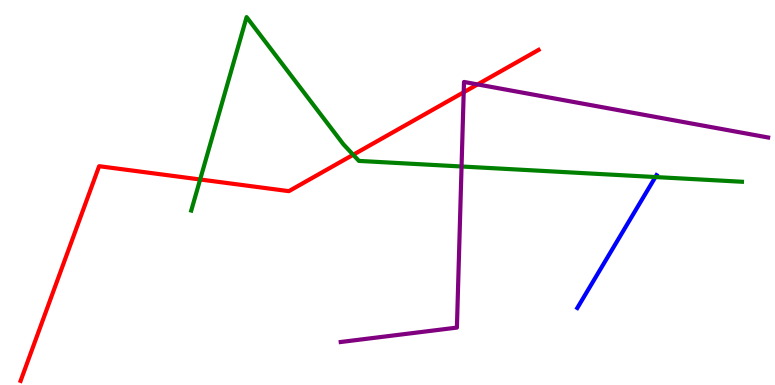[{'lines': ['blue', 'red'], 'intersections': []}, {'lines': ['green', 'red'], 'intersections': [{'x': 2.58, 'y': 5.34}, {'x': 4.56, 'y': 5.98}]}, {'lines': ['purple', 'red'], 'intersections': [{'x': 5.98, 'y': 7.6}, {'x': 6.16, 'y': 7.81}]}, {'lines': ['blue', 'green'], 'intersections': [{'x': 8.46, 'y': 5.4}]}, {'lines': ['blue', 'purple'], 'intersections': []}, {'lines': ['green', 'purple'], 'intersections': [{'x': 5.96, 'y': 5.68}]}]